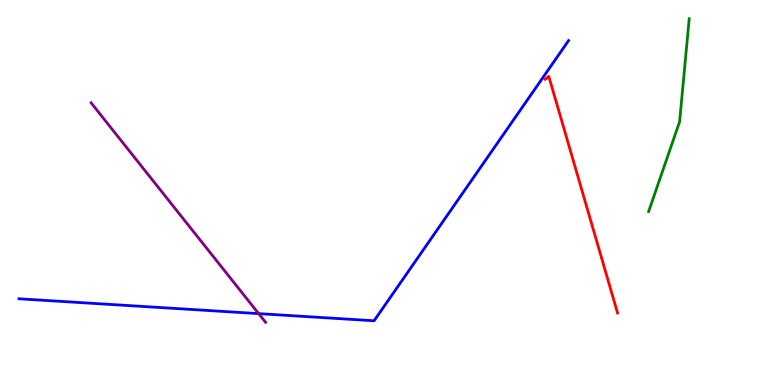[{'lines': ['blue', 'red'], 'intersections': []}, {'lines': ['green', 'red'], 'intersections': []}, {'lines': ['purple', 'red'], 'intersections': []}, {'lines': ['blue', 'green'], 'intersections': []}, {'lines': ['blue', 'purple'], 'intersections': [{'x': 3.34, 'y': 1.85}]}, {'lines': ['green', 'purple'], 'intersections': []}]